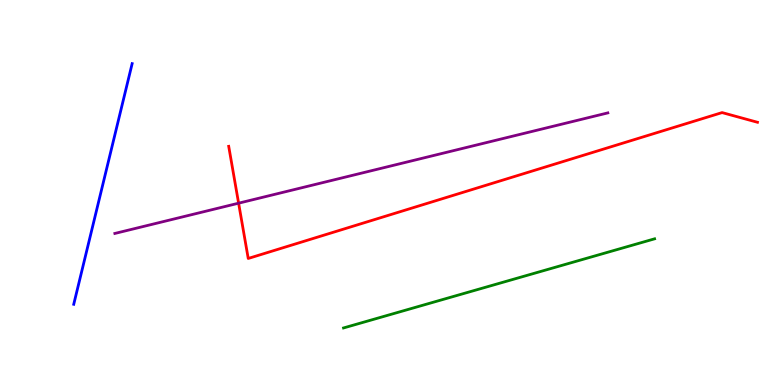[{'lines': ['blue', 'red'], 'intersections': []}, {'lines': ['green', 'red'], 'intersections': []}, {'lines': ['purple', 'red'], 'intersections': [{'x': 3.08, 'y': 4.72}]}, {'lines': ['blue', 'green'], 'intersections': []}, {'lines': ['blue', 'purple'], 'intersections': []}, {'lines': ['green', 'purple'], 'intersections': []}]